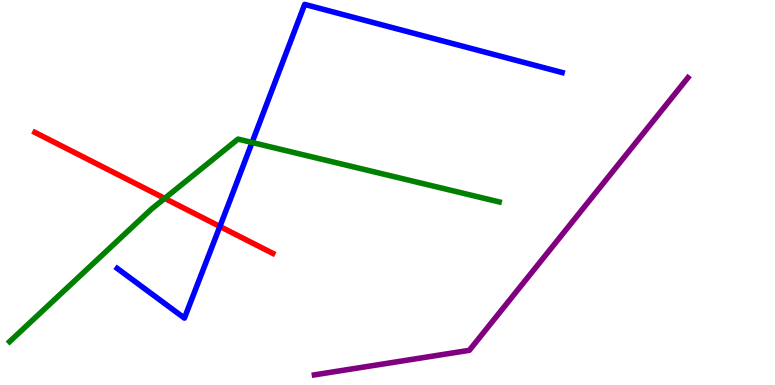[{'lines': ['blue', 'red'], 'intersections': [{'x': 2.84, 'y': 4.12}]}, {'lines': ['green', 'red'], 'intersections': [{'x': 2.13, 'y': 4.85}]}, {'lines': ['purple', 'red'], 'intersections': []}, {'lines': ['blue', 'green'], 'intersections': [{'x': 3.25, 'y': 6.3}]}, {'lines': ['blue', 'purple'], 'intersections': []}, {'lines': ['green', 'purple'], 'intersections': []}]